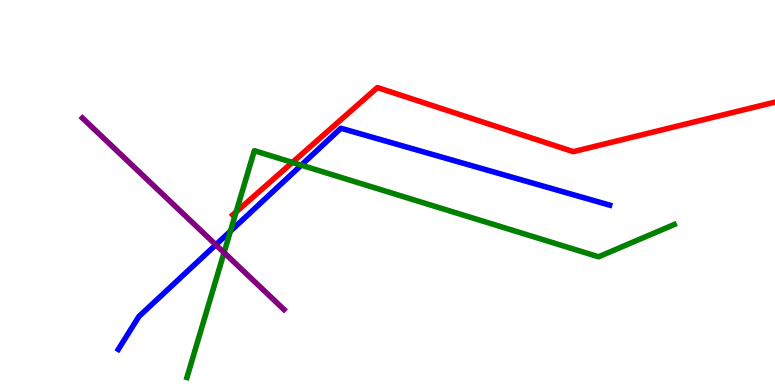[{'lines': ['blue', 'red'], 'intersections': []}, {'lines': ['green', 'red'], 'intersections': [{'x': 3.05, 'y': 4.5}, {'x': 3.77, 'y': 5.78}]}, {'lines': ['purple', 'red'], 'intersections': []}, {'lines': ['blue', 'green'], 'intersections': [{'x': 2.97, 'y': 3.99}, {'x': 3.89, 'y': 5.71}]}, {'lines': ['blue', 'purple'], 'intersections': [{'x': 2.79, 'y': 3.64}]}, {'lines': ['green', 'purple'], 'intersections': [{'x': 2.89, 'y': 3.44}]}]